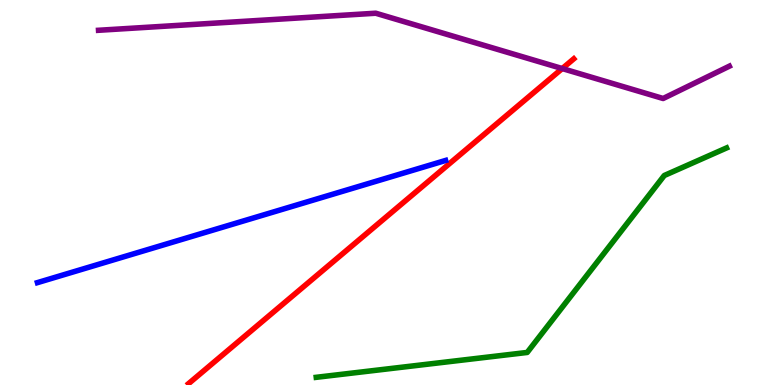[{'lines': ['blue', 'red'], 'intersections': []}, {'lines': ['green', 'red'], 'intersections': []}, {'lines': ['purple', 'red'], 'intersections': [{'x': 7.25, 'y': 8.22}]}, {'lines': ['blue', 'green'], 'intersections': []}, {'lines': ['blue', 'purple'], 'intersections': []}, {'lines': ['green', 'purple'], 'intersections': []}]